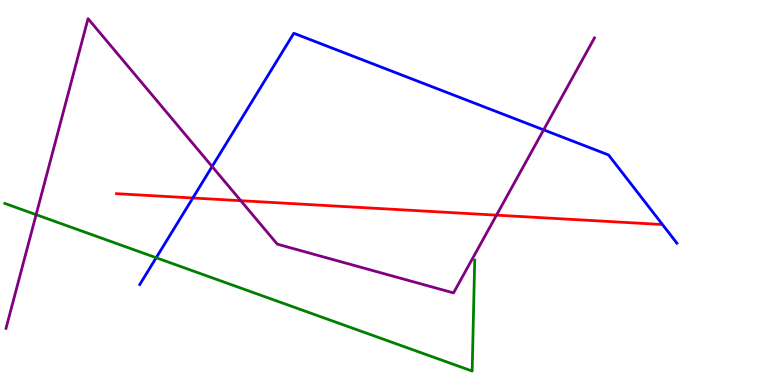[{'lines': ['blue', 'red'], 'intersections': [{'x': 2.49, 'y': 4.86}]}, {'lines': ['green', 'red'], 'intersections': []}, {'lines': ['purple', 'red'], 'intersections': [{'x': 3.11, 'y': 4.79}, {'x': 6.41, 'y': 4.41}]}, {'lines': ['blue', 'green'], 'intersections': [{'x': 2.02, 'y': 3.31}]}, {'lines': ['blue', 'purple'], 'intersections': [{'x': 2.74, 'y': 5.67}, {'x': 7.01, 'y': 6.63}]}, {'lines': ['green', 'purple'], 'intersections': [{'x': 0.466, 'y': 4.42}]}]